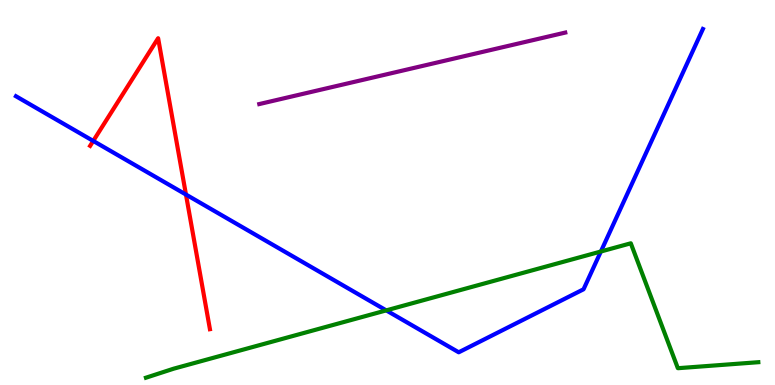[{'lines': ['blue', 'red'], 'intersections': [{'x': 1.2, 'y': 6.34}, {'x': 2.4, 'y': 4.95}]}, {'lines': ['green', 'red'], 'intersections': []}, {'lines': ['purple', 'red'], 'intersections': []}, {'lines': ['blue', 'green'], 'intersections': [{'x': 4.98, 'y': 1.94}, {'x': 7.75, 'y': 3.47}]}, {'lines': ['blue', 'purple'], 'intersections': []}, {'lines': ['green', 'purple'], 'intersections': []}]